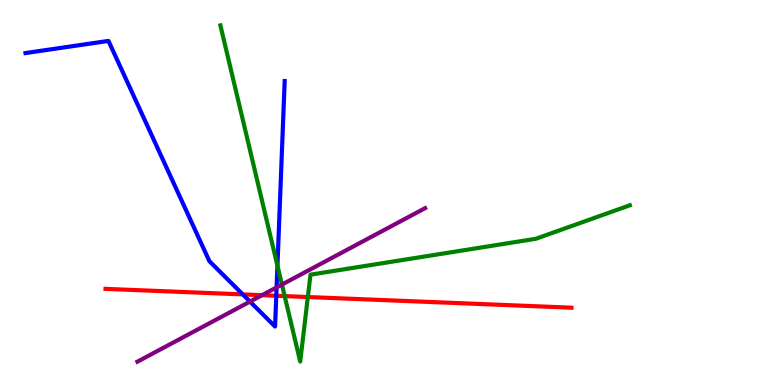[{'lines': ['blue', 'red'], 'intersections': [{'x': 3.13, 'y': 2.35}, {'x': 3.56, 'y': 2.32}]}, {'lines': ['green', 'red'], 'intersections': [{'x': 3.67, 'y': 2.31}, {'x': 3.97, 'y': 2.28}]}, {'lines': ['purple', 'red'], 'intersections': [{'x': 3.38, 'y': 2.33}]}, {'lines': ['blue', 'green'], 'intersections': [{'x': 3.58, 'y': 3.1}]}, {'lines': ['blue', 'purple'], 'intersections': [{'x': 3.23, 'y': 2.17}, {'x': 3.57, 'y': 2.53}]}, {'lines': ['green', 'purple'], 'intersections': [{'x': 3.64, 'y': 2.61}]}]